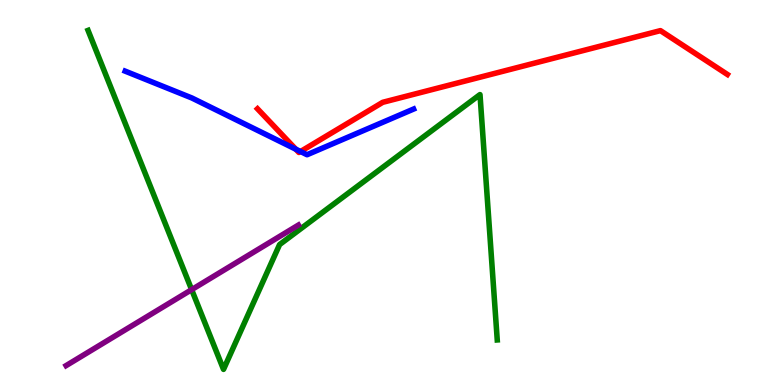[{'lines': ['blue', 'red'], 'intersections': [{'x': 3.82, 'y': 6.12}, {'x': 3.88, 'y': 6.06}]}, {'lines': ['green', 'red'], 'intersections': []}, {'lines': ['purple', 'red'], 'intersections': []}, {'lines': ['blue', 'green'], 'intersections': []}, {'lines': ['blue', 'purple'], 'intersections': []}, {'lines': ['green', 'purple'], 'intersections': [{'x': 2.47, 'y': 2.48}]}]